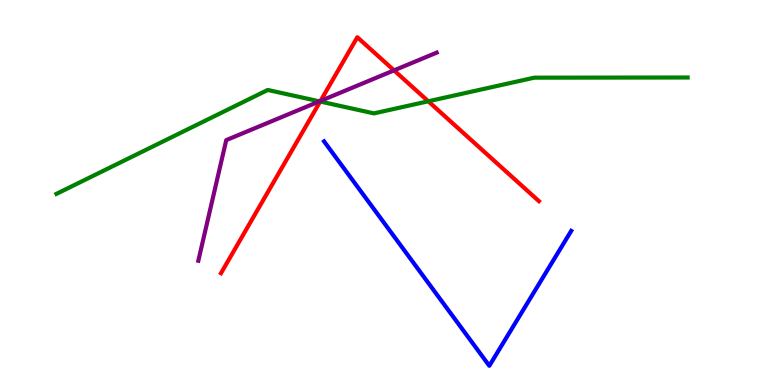[{'lines': ['blue', 'red'], 'intersections': []}, {'lines': ['green', 'red'], 'intersections': [{'x': 4.13, 'y': 7.36}, {'x': 5.53, 'y': 7.37}]}, {'lines': ['purple', 'red'], 'intersections': [{'x': 4.14, 'y': 7.38}, {'x': 5.08, 'y': 8.17}]}, {'lines': ['blue', 'green'], 'intersections': []}, {'lines': ['blue', 'purple'], 'intersections': []}, {'lines': ['green', 'purple'], 'intersections': [{'x': 4.12, 'y': 7.37}]}]